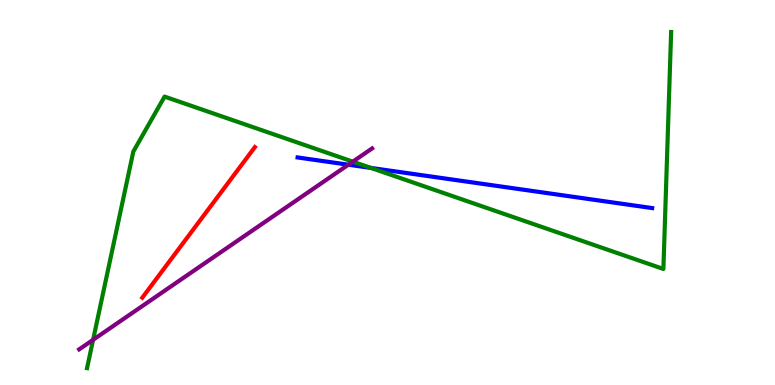[{'lines': ['blue', 'red'], 'intersections': []}, {'lines': ['green', 'red'], 'intersections': []}, {'lines': ['purple', 'red'], 'intersections': []}, {'lines': ['blue', 'green'], 'intersections': [{'x': 4.79, 'y': 5.64}]}, {'lines': ['blue', 'purple'], 'intersections': [{'x': 4.49, 'y': 5.72}]}, {'lines': ['green', 'purple'], 'intersections': [{'x': 1.2, 'y': 1.17}, {'x': 4.55, 'y': 5.8}]}]